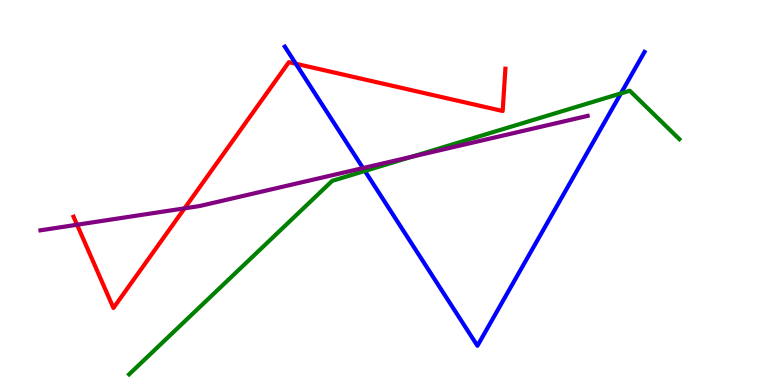[{'lines': ['blue', 'red'], 'intersections': [{'x': 3.82, 'y': 8.34}]}, {'lines': ['green', 'red'], 'intersections': []}, {'lines': ['purple', 'red'], 'intersections': [{'x': 0.994, 'y': 4.16}, {'x': 2.38, 'y': 4.59}]}, {'lines': ['blue', 'green'], 'intersections': [{'x': 4.71, 'y': 5.56}, {'x': 8.01, 'y': 7.57}]}, {'lines': ['blue', 'purple'], 'intersections': [{'x': 4.68, 'y': 5.63}]}, {'lines': ['green', 'purple'], 'intersections': [{'x': 5.32, 'y': 5.93}]}]